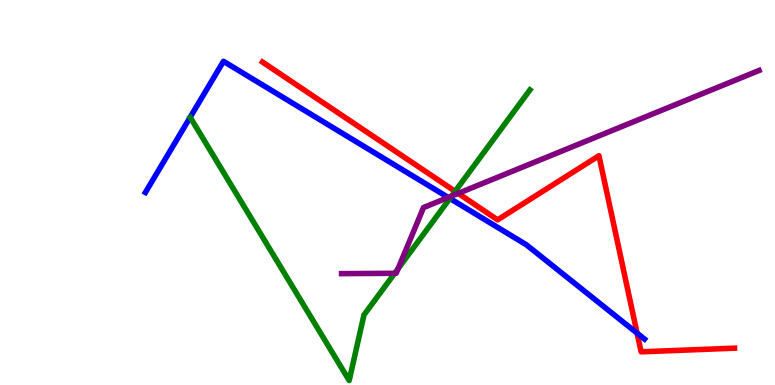[{'lines': ['blue', 'red'], 'intersections': [{'x': 8.22, 'y': 1.35}]}, {'lines': ['green', 'red'], 'intersections': [{'x': 5.87, 'y': 5.03}]}, {'lines': ['purple', 'red'], 'intersections': [{'x': 5.91, 'y': 4.98}]}, {'lines': ['blue', 'green'], 'intersections': [{'x': 5.8, 'y': 4.85}]}, {'lines': ['blue', 'purple'], 'intersections': [{'x': 5.78, 'y': 4.87}]}, {'lines': ['green', 'purple'], 'intersections': [{'x': 5.09, 'y': 2.9}, {'x': 5.14, 'y': 3.02}, {'x': 5.83, 'y': 4.91}]}]